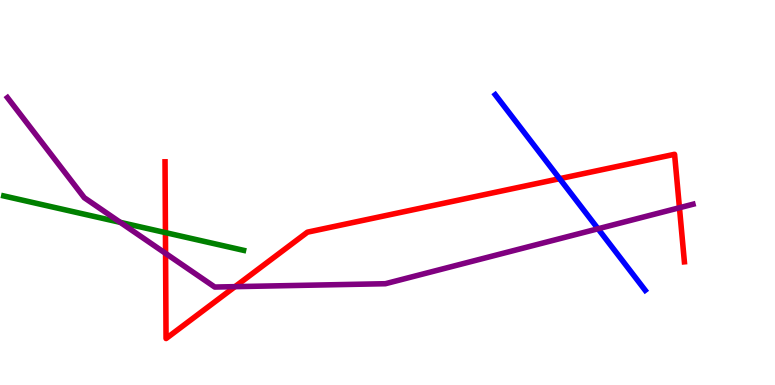[{'lines': ['blue', 'red'], 'intersections': [{'x': 7.22, 'y': 5.36}]}, {'lines': ['green', 'red'], 'intersections': [{'x': 2.13, 'y': 3.96}]}, {'lines': ['purple', 'red'], 'intersections': [{'x': 2.14, 'y': 3.42}, {'x': 3.03, 'y': 2.55}, {'x': 8.77, 'y': 4.6}]}, {'lines': ['blue', 'green'], 'intersections': []}, {'lines': ['blue', 'purple'], 'intersections': [{'x': 7.72, 'y': 4.06}]}, {'lines': ['green', 'purple'], 'intersections': [{'x': 1.55, 'y': 4.22}]}]